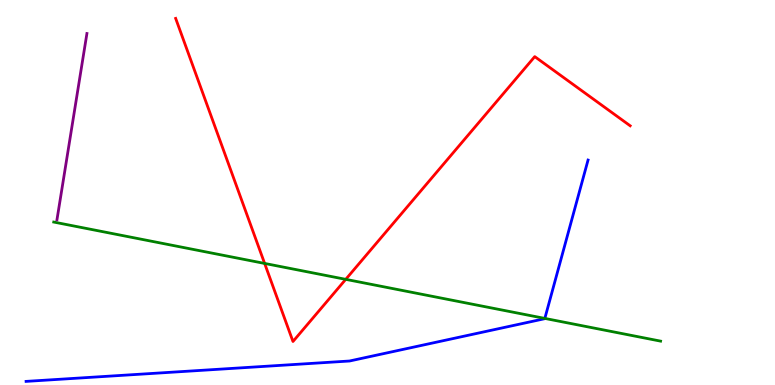[{'lines': ['blue', 'red'], 'intersections': []}, {'lines': ['green', 'red'], 'intersections': [{'x': 3.41, 'y': 3.16}, {'x': 4.46, 'y': 2.74}]}, {'lines': ['purple', 'red'], 'intersections': []}, {'lines': ['blue', 'green'], 'intersections': [{'x': 7.03, 'y': 1.73}]}, {'lines': ['blue', 'purple'], 'intersections': []}, {'lines': ['green', 'purple'], 'intersections': []}]